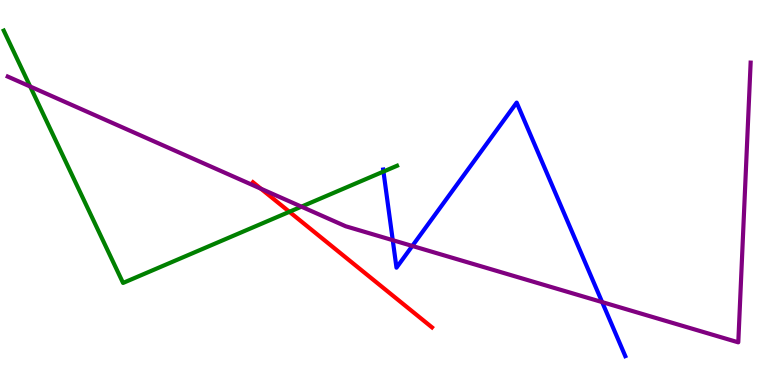[{'lines': ['blue', 'red'], 'intersections': []}, {'lines': ['green', 'red'], 'intersections': [{'x': 3.73, 'y': 4.5}]}, {'lines': ['purple', 'red'], 'intersections': [{'x': 3.37, 'y': 5.1}]}, {'lines': ['blue', 'green'], 'intersections': [{'x': 4.95, 'y': 5.54}]}, {'lines': ['blue', 'purple'], 'intersections': [{'x': 5.07, 'y': 3.76}, {'x': 5.32, 'y': 3.61}, {'x': 7.77, 'y': 2.15}]}, {'lines': ['green', 'purple'], 'intersections': [{'x': 0.389, 'y': 7.75}, {'x': 3.89, 'y': 4.63}]}]